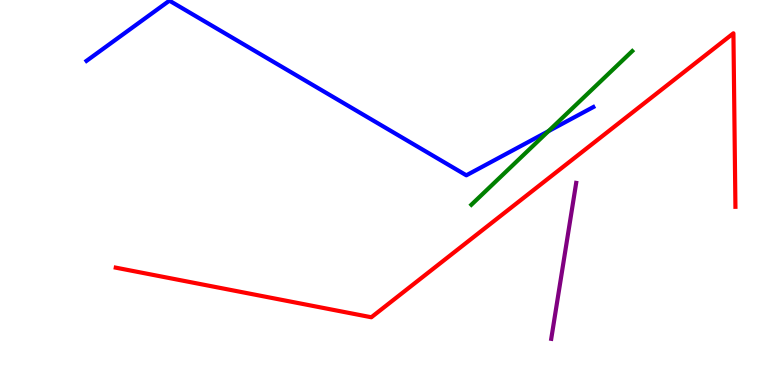[{'lines': ['blue', 'red'], 'intersections': []}, {'lines': ['green', 'red'], 'intersections': []}, {'lines': ['purple', 'red'], 'intersections': []}, {'lines': ['blue', 'green'], 'intersections': [{'x': 7.08, 'y': 6.59}]}, {'lines': ['blue', 'purple'], 'intersections': []}, {'lines': ['green', 'purple'], 'intersections': []}]